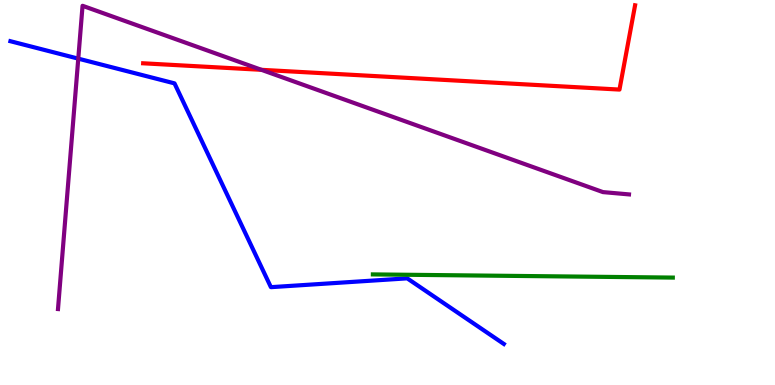[{'lines': ['blue', 'red'], 'intersections': []}, {'lines': ['green', 'red'], 'intersections': []}, {'lines': ['purple', 'red'], 'intersections': [{'x': 3.37, 'y': 8.19}]}, {'lines': ['blue', 'green'], 'intersections': []}, {'lines': ['blue', 'purple'], 'intersections': [{'x': 1.01, 'y': 8.48}]}, {'lines': ['green', 'purple'], 'intersections': []}]